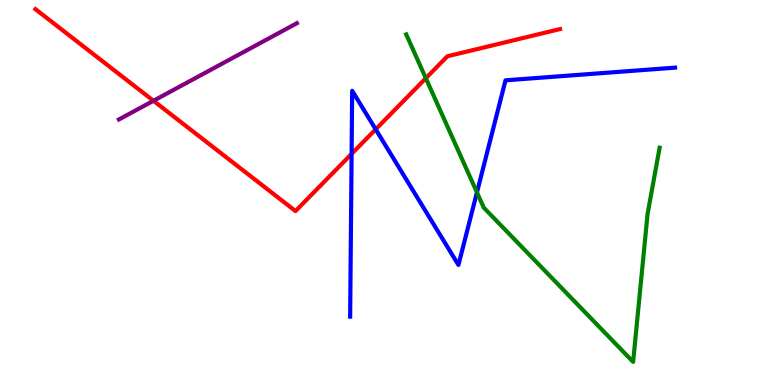[{'lines': ['blue', 'red'], 'intersections': [{'x': 4.54, 'y': 6.0}, {'x': 4.85, 'y': 6.64}]}, {'lines': ['green', 'red'], 'intersections': [{'x': 5.49, 'y': 7.97}]}, {'lines': ['purple', 'red'], 'intersections': [{'x': 1.98, 'y': 7.38}]}, {'lines': ['blue', 'green'], 'intersections': [{'x': 6.15, 'y': 5.0}]}, {'lines': ['blue', 'purple'], 'intersections': []}, {'lines': ['green', 'purple'], 'intersections': []}]